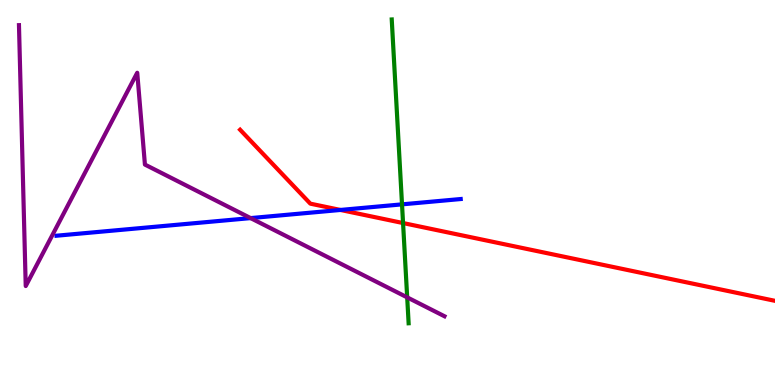[{'lines': ['blue', 'red'], 'intersections': [{'x': 4.39, 'y': 4.55}]}, {'lines': ['green', 'red'], 'intersections': [{'x': 5.2, 'y': 4.21}]}, {'lines': ['purple', 'red'], 'intersections': []}, {'lines': ['blue', 'green'], 'intersections': [{'x': 5.19, 'y': 4.69}]}, {'lines': ['blue', 'purple'], 'intersections': [{'x': 3.23, 'y': 4.34}]}, {'lines': ['green', 'purple'], 'intersections': [{'x': 5.25, 'y': 2.28}]}]